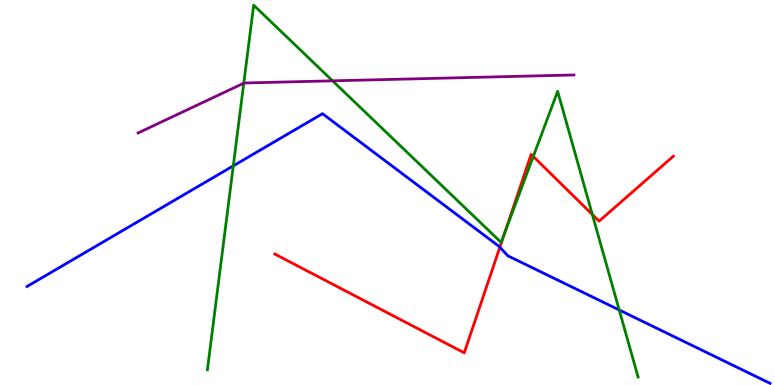[{'lines': ['blue', 'red'], 'intersections': [{'x': 6.45, 'y': 3.58}]}, {'lines': ['green', 'red'], 'intersections': [{'x': 6.51, 'y': 3.95}, {'x': 6.88, 'y': 5.94}, {'x': 7.64, 'y': 4.43}]}, {'lines': ['purple', 'red'], 'intersections': []}, {'lines': ['blue', 'green'], 'intersections': [{'x': 3.01, 'y': 5.69}, {'x': 7.99, 'y': 1.95}]}, {'lines': ['blue', 'purple'], 'intersections': []}, {'lines': ['green', 'purple'], 'intersections': [{'x': 3.15, 'y': 7.84}, {'x': 4.29, 'y': 7.9}]}]